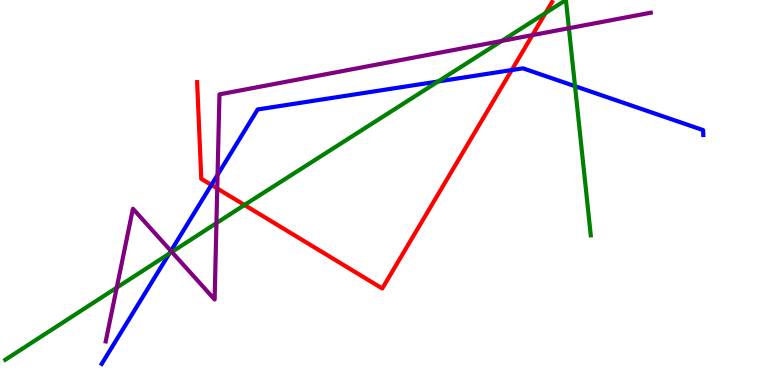[{'lines': ['blue', 'red'], 'intersections': [{'x': 2.73, 'y': 5.2}, {'x': 6.6, 'y': 8.18}]}, {'lines': ['green', 'red'], 'intersections': [{'x': 3.15, 'y': 4.68}, {'x': 7.04, 'y': 9.66}]}, {'lines': ['purple', 'red'], 'intersections': [{'x': 2.8, 'y': 5.1}, {'x': 6.87, 'y': 9.09}]}, {'lines': ['blue', 'green'], 'intersections': [{'x': 2.18, 'y': 3.41}, {'x': 5.65, 'y': 7.88}, {'x': 7.42, 'y': 7.76}]}, {'lines': ['blue', 'purple'], 'intersections': [{'x': 2.21, 'y': 3.48}, {'x': 2.81, 'y': 5.46}]}, {'lines': ['green', 'purple'], 'intersections': [{'x': 1.51, 'y': 2.53}, {'x': 2.22, 'y': 3.46}, {'x': 2.79, 'y': 4.2}, {'x': 6.47, 'y': 8.94}, {'x': 7.34, 'y': 9.27}]}]